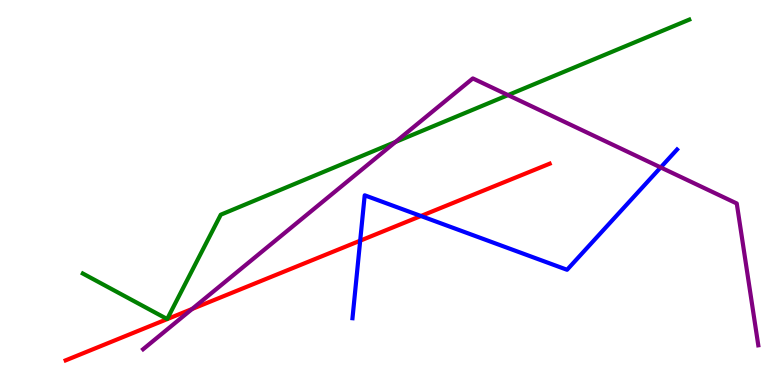[{'lines': ['blue', 'red'], 'intersections': [{'x': 4.65, 'y': 3.75}, {'x': 5.43, 'y': 4.39}]}, {'lines': ['green', 'red'], 'intersections': []}, {'lines': ['purple', 'red'], 'intersections': [{'x': 2.48, 'y': 1.97}]}, {'lines': ['blue', 'green'], 'intersections': []}, {'lines': ['blue', 'purple'], 'intersections': [{'x': 8.52, 'y': 5.65}]}, {'lines': ['green', 'purple'], 'intersections': [{'x': 5.1, 'y': 6.31}, {'x': 6.56, 'y': 7.53}]}]